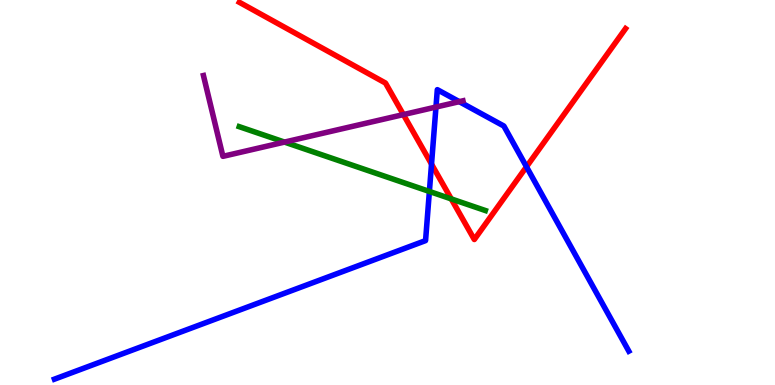[{'lines': ['blue', 'red'], 'intersections': [{'x': 5.57, 'y': 5.74}, {'x': 6.79, 'y': 5.67}]}, {'lines': ['green', 'red'], 'intersections': [{'x': 5.82, 'y': 4.83}]}, {'lines': ['purple', 'red'], 'intersections': [{'x': 5.21, 'y': 7.02}]}, {'lines': ['blue', 'green'], 'intersections': [{'x': 5.54, 'y': 5.03}]}, {'lines': ['blue', 'purple'], 'intersections': [{'x': 5.63, 'y': 7.22}, {'x': 5.93, 'y': 7.36}]}, {'lines': ['green', 'purple'], 'intersections': [{'x': 3.67, 'y': 6.31}]}]